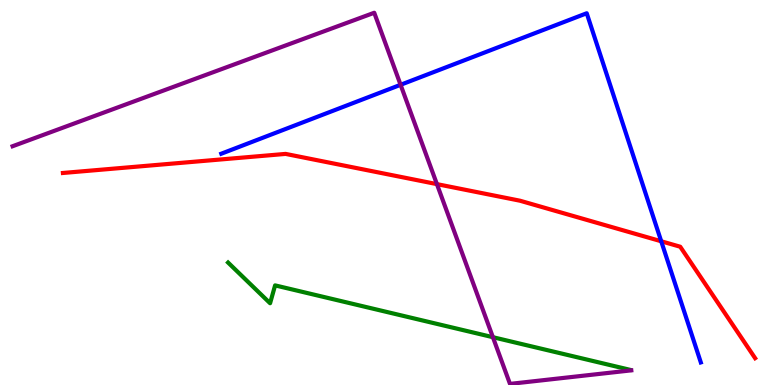[{'lines': ['blue', 'red'], 'intersections': [{'x': 8.53, 'y': 3.73}]}, {'lines': ['green', 'red'], 'intersections': []}, {'lines': ['purple', 'red'], 'intersections': [{'x': 5.64, 'y': 5.22}]}, {'lines': ['blue', 'green'], 'intersections': []}, {'lines': ['blue', 'purple'], 'intersections': [{'x': 5.17, 'y': 7.8}]}, {'lines': ['green', 'purple'], 'intersections': [{'x': 6.36, 'y': 1.24}]}]